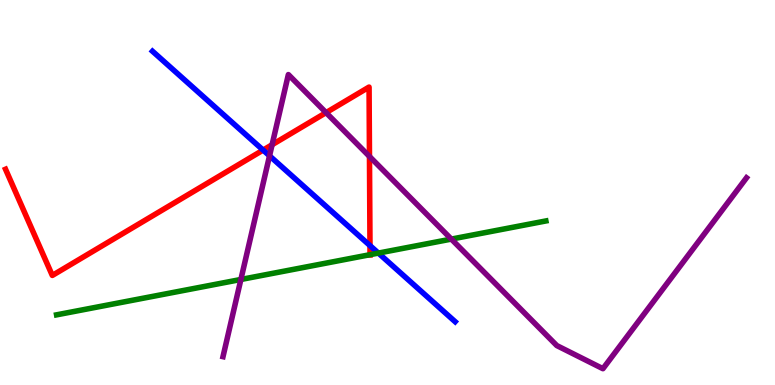[{'lines': ['blue', 'red'], 'intersections': [{'x': 3.39, 'y': 6.1}, {'x': 4.77, 'y': 3.62}]}, {'lines': ['green', 'red'], 'intersections': [{'x': 4.77, 'y': 3.38}]}, {'lines': ['purple', 'red'], 'intersections': [{'x': 3.51, 'y': 6.24}, {'x': 4.21, 'y': 7.07}, {'x': 4.77, 'y': 5.94}]}, {'lines': ['blue', 'green'], 'intersections': [{'x': 4.88, 'y': 3.43}]}, {'lines': ['blue', 'purple'], 'intersections': [{'x': 3.48, 'y': 5.95}]}, {'lines': ['green', 'purple'], 'intersections': [{'x': 3.11, 'y': 2.74}, {'x': 5.82, 'y': 3.79}]}]